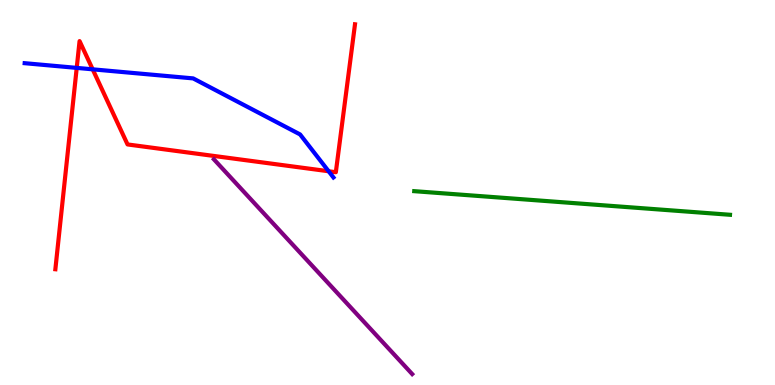[{'lines': ['blue', 'red'], 'intersections': [{'x': 0.99, 'y': 8.24}, {'x': 1.2, 'y': 8.2}, {'x': 4.24, 'y': 5.55}]}, {'lines': ['green', 'red'], 'intersections': []}, {'lines': ['purple', 'red'], 'intersections': []}, {'lines': ['blue', 'green'], 'intersections': []}, {'lines': ['blue', 'purple'], 'intersections': []}, {'lines': ['green', 'purple'], 'intersections': []}]